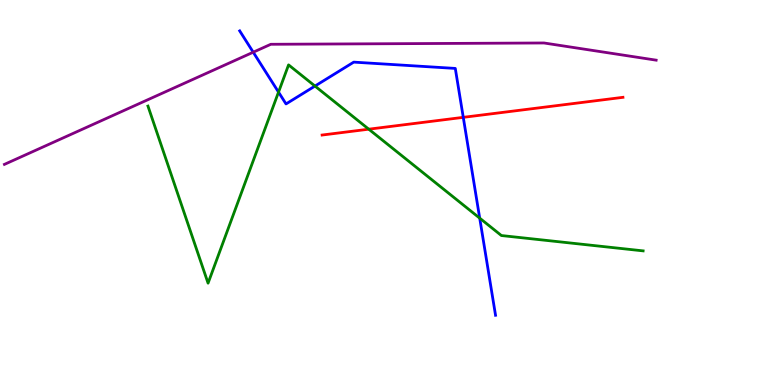[{'lines': ['blue', 'red'], 'intersections': [{'x': 5.98, 'y': 6.95}]}, {'lines': ['green', 'red'], 'intersections': [{'x': 4.76, 'y': 6.64}]}, {'lines': ['purple', 'red'], 'intersections': []}, {'lines': ['blue', 'green'], 'intersections': [{'x': 3.59, 'y': 7.61}, {'x': 4.06, 'y': 7.76}, {'x': 6.19, 'y': 4.33}]}, {'lines': ['blue', 'purple'], 'intersections': [{'x': 3.27, 'y': 8.64}]}, {'lines': ['green', 'purple'], 'intersections': []}]